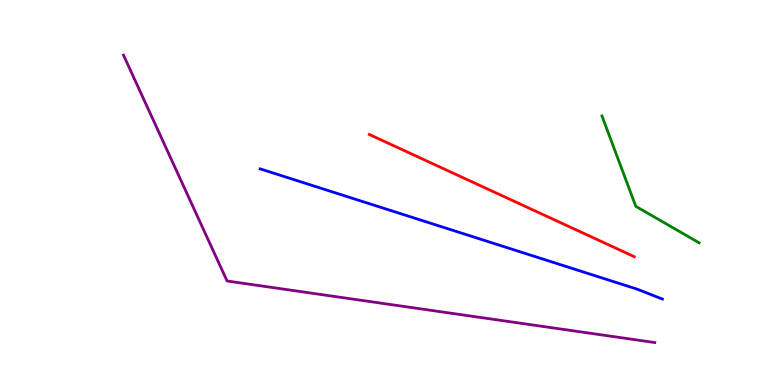[{'lines': ['blue', 'red'], 'intersections': []}, {'lines': ['green', 'red'], 'intersections': []}, {'lines': ['purple', 'red'], 'intersections': []}, {'lines': ['blue', 'green'], 'intersections': []}, {'lines': ['blue', 'purple'], 'intersections': []}, {'lines': ['green', 'purple'], 'intersections': []}]